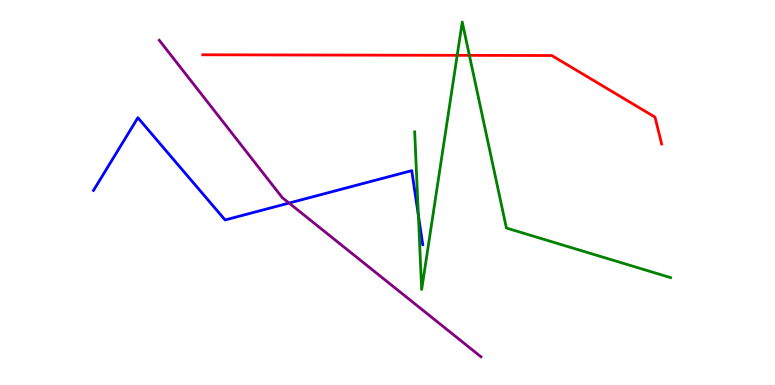[{'lines': ['blue', 'red'], 'intersections': []}, {'lines': ['green', 'red'], 'intersections': [{'x': 5.9, 'y': 8.56}, {'x': 6.06, 'y': 8.56}]}, {'lines': ['purple', 'red'], 'intersections': []}, {'lines': ['blue', 'green'], 'intersections': [{'x': 5.4, 'y': 4.41}]}, {'lines': ['blue', 'purple'], 'intersections': [{'x': 3.73, 'y': 4.73}]}, {'lines': ['green', 'purple'], 'intersections': []}]